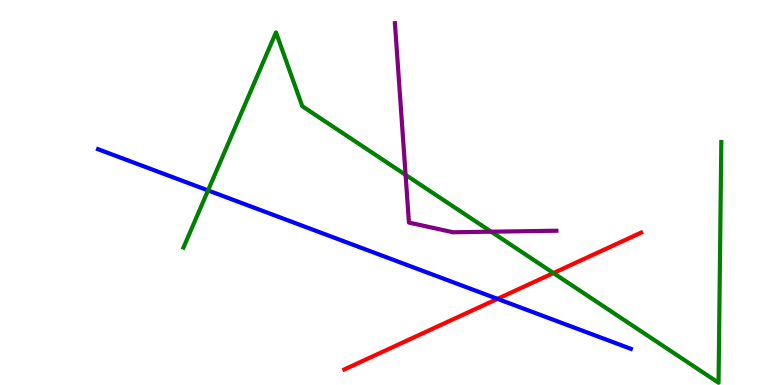[{'lines': ['blue', 'red'], 'intersections': [{'x': 6.42, 'y': 2.24}]}, {'lines': ['green', 'red'], 'intersections': [{'x': 7.14, 'y': 2.91}]}, {'lines': ['purple', 'red'], 'intersections': []}, {'lines': ['blue', 'green'], 'intersections': [{'x': 2.68, 'y': 5.05}]}, {'lines': ['blue', 'purple'], 'intersections': []}, {'lines': ['green', 'purple'], 'intersections': [{'x': 5.23, 'y': 5.46}, {'x': 6.34, 'y': 3.98}]}]